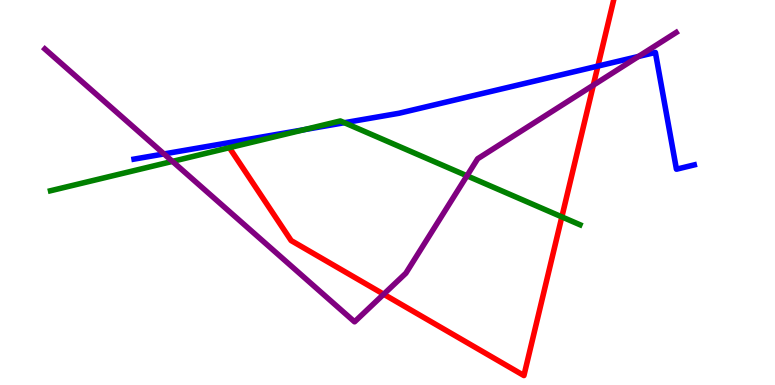[{'lines': ['blue', 'red'], 'intersections': [{'x': 7.71, 'y': 8.28}]}, {'lines': ['green', 'red'], 'intersections': [{'x': 7.25, 'y': 4.37}]}, {'lines': ['purple', 'red'], 'intersections': [{'x': 4.95, 'y': 2.36}, {'x': 7.66, 'y': 7.79}]}, {'lines': ['blue', 'green'], 'intersections': [{'x': 3.92, 'y': 6.63}, {'x': 4.44, 'y': 6.81}]}, {'lines': ['blue', 'purple'], 'intersections': [{'x': 2.12, 'y': 6.0}, {'x': 8.24, 'y': 8.53}]}, {'lines': ['green', 'purple'], 'intersections': [{'x': 2.23, 'y': 5.81}, {'x': 6.03, 'y': 5.43}]}]